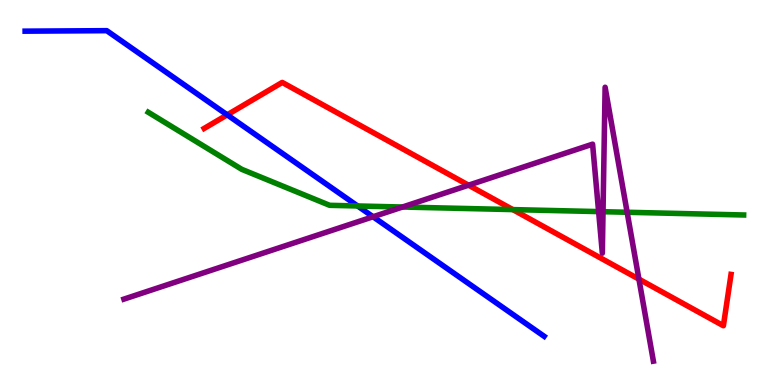[{'lines': ['blue', 'red'], 'intersections': [{'x': 2.93, 'y': 7.02}]}, {'lines': ['green', 'red'], 'intersections': [{'x': 6.62, 'y': 4.56}]}, {'lines': ['purple', 'red'], 'intersections': [{'x': 6.05, 'y': 5.19}, {'x': 8.24, 'y': 2.75}]}, {'lines': ['blue', 'green'], 'intersections': [{'x': 4.61, 'y': 4.65}]}, {'lines': ['blue', 'purple'], 'intersections': [{'x': 4.81, 'y': 4.37}]}, {'lines': ['green', 'purple'], 'intersections': [{'x': 5.19, 'y': 4.62}, {'x': 7.72, 'y': 4.5}, {'x': 7.78, 'y': 4.5}, {'x': 8.09, 'y': 4.49}]}]